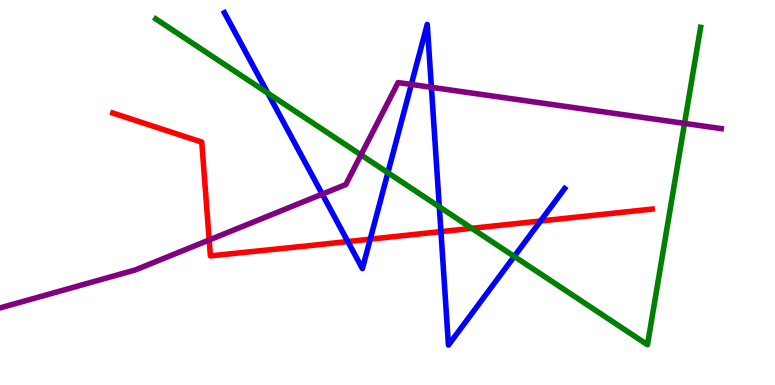[{'lines': ['blue', 'red'], 'intersections': [{'x': 4.49, 'y': 3.73}, {'x': 4.78, 'y': 3.79}, {'x': 5.69, 'y': 3.98}, {'x': 6.97, 'y': 4.26}]}, {'lines': ['green', 'red'], 'intersections': [{'x': 6.09, 'y': 4.07}]}, {'lines': ['purple', 'red'], 'intersections': [{'x': 2.7, 'y': 3.77}]}, {'lines': ['blue', 'green'], 'intersections': [{'x': 3.46, 'y': 7.58}, {'x': 5.0, 'y': 5.51}, {'x': 5.67, 'y': 4.63}, {'x': 6.64, 'y': 3.34}]}, {'lines': ['blue', 'purple'], 'intersections': [{'x': 4.16, 'y': 4.96}, {'x': 5.31, 'y': 7.81}, {'x': 5.57, 'y': 7.73}]}, {'lines': ['green', 'purple'], 'intersections': [{'x': 4.66, 'y': 5.98}, {'x': 8.83, 'y': 6.8}]}]